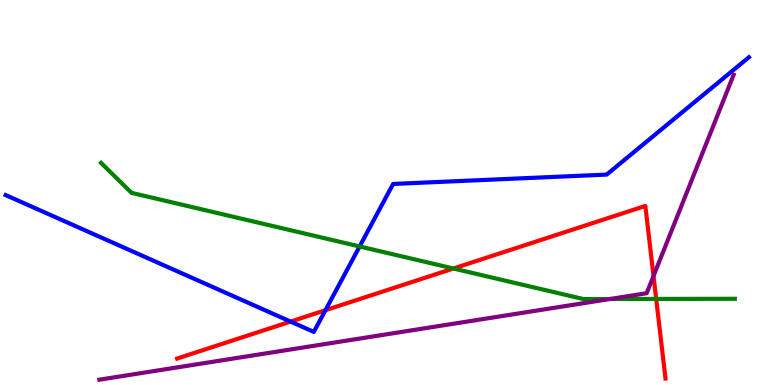[{'lines': ['blue', 'red'], 'intersections': [{'x': 3.75, 'y': 1.65}, {'x': 4.2, 'y': 1.94}]}, {'lines': ['green', 'red'], 'intersections': [{'x': 5.85, 'y': 3.03}, {'x': 8.47, 'y': 2.24}]}, {'lines': ['purple', 'red'], 'intersections': [{'x': 8.43, 'y': 2.83}]}, {'lines': ['blue', 'green'], 'intersections': [{'x': 4.64, 'y': 3.6}]}, {'lines': ['blue', 'purple'], 'intersections': []}, {'lines': ['green', 'purple'], 'intersections': [{'x': 7.87, 'y': 2.23}]}]